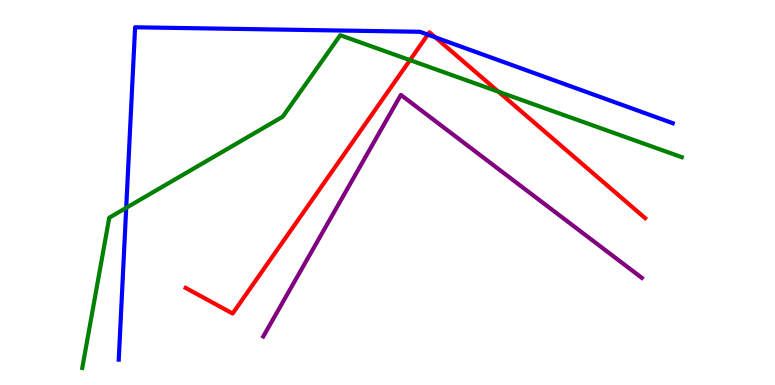[{'lines': ['blue', 'red'], 'intersections': [{'x': 5.52, 'y': 9.1}, {'x': 5.62, 'y': 9.03}]}, {'lines': ['green', 'red'], 'intersections': [{'x': 5.29, 'y': 8.44}, {'x': 6.43, 'y': 7.62}]}, {'lines': ['purple', 'red'], 'intersections': []}, {'lines': ['blue', 'green'], 'intersections': [{'x': 1.63, 'y': 4.6}]}, {'lines': ['blue', 'purple'], 'intersections': []}, {'lines': ['green', 'purple'], 'intersections': []}]